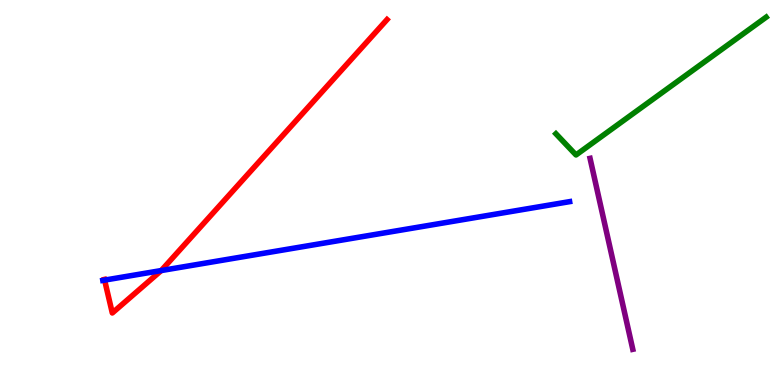[{'lines': ['blue', 'red'], 'intersections': [{'x': 1.35, 'y': 2.72}, {'x': 2.08, 'y': 2.97}]}, {'lines': ['green', 'red'], 'intersections': []}, {'lines': ['purple', 'red'], 'intersections': []}, {'lines': ['blue', 'green'], 'intersections': []}, {'lines': ['blue', 'purple'], 'intersections': []}, {'lines': ['green', 'purple'], 'intersections': []}]